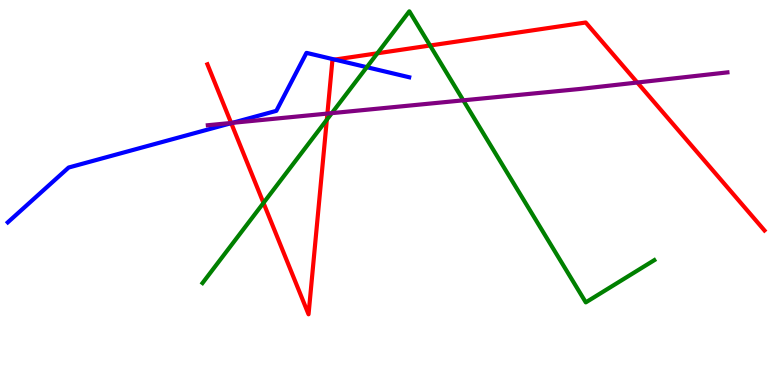[{'lines': ['blue', 'red'], 'intersections': [{'x': 2.98, 'y': 6.8}, {'x': 4.32, 'y': 8.45}]}, {'lines': ['green', 'red'], 'intersections': [{'x': 3.4, 'y': 4.73}, {'x': 4.22, 'y': 6.89}, {'x': 4.87, 'y': 8.62}, {'x': 5.55, 'y': 8.82}]}, {'lines': ['purple', 'red'], 'intersections': [{'x': 2.98, 'y': 6.81}, {'x': 4.22, 'y': 7.05}, {'x': 8.22, 'y': 7.86}]}, {'lines': ['blue', 'green'], 'intersections': [{'x': 4.73, 'y': 8.25}]}, {'lines': ['blue', 'purple'], 'intersections': [{'x': 3.0, 'y': 6.81}]}, {'lines': ['green', 'purple'], 'intersections': [{'x': 4.28, 'y': 7.06}, {'x': 5.98, 'y': 7.39}]}]